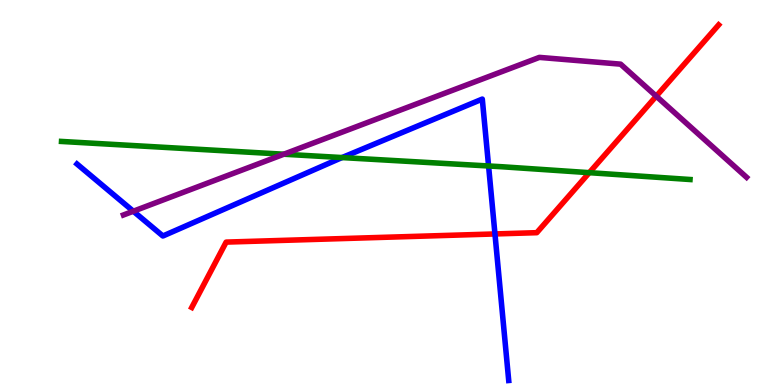[{'lines': ['blue', 'red'], 'intersections': [{'x': 6.39, 'y': 3.92}]}, {'lines': ['green', 'red'], 'intersections': [{'x': 7.6, 'y': 5.51}]}, {'lines': ['purple', 'red'], 'intersections': [{'x': 8.47, 'y': 7.5}]}, {'lines': ['blue', 'green'], 'intersections': [{'x': 4.41, 'y': 5.91}, {'x': 6.3, 'y': 5.69}]}, {'lines': ['blue', 'purple'], 'intersections': [{'x': 1.72, 'y': 4.51}]}, {'lines': ['green', 'purple'], 'intersections': [{'x': 3.66, 'y': 5.99}]}]